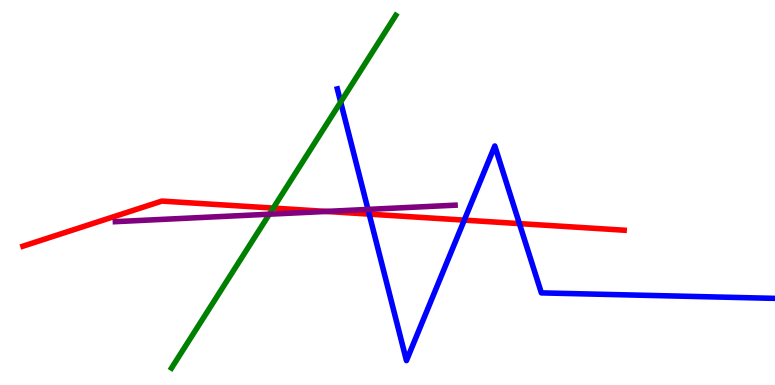[{'lines': ['blue', 'red'], 'intersections': [{'x': 4.76, 'y': 4.44}, {'x': 5.99, 'y': 4.28}, {'x': 6.7, 'y': 4.19}]}, {'lines': ['green', 'red'], 'intersections': [{'x': 3.53, 'y': 4.6}]}, {'lines': ['purple', 'red'], 'intersections': [{'x': 4.21, 'y': 4.51}]}, {'lines': ['blue', 'green'], 'intersections': [{'x': 4.4, 'y': 7.35}]}, {'lines': ['blue', 'purple'], 'intersections': [{'x': 4.75, 'y': 4.56}]}, {'lines': ['green', 'purple'], 'intersections': [{'x': 3.48, 'y': 4.44}]}]